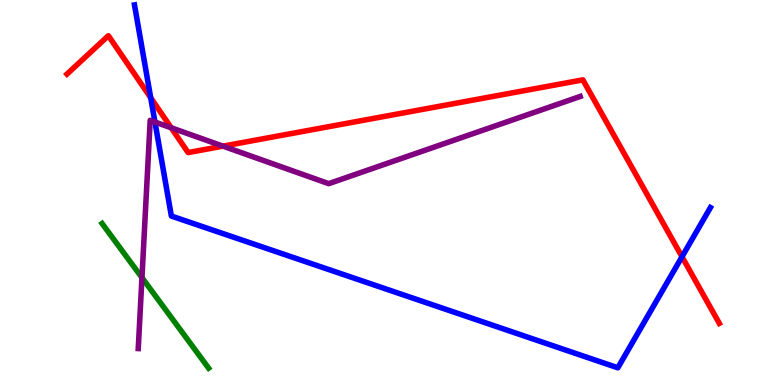[{'lines': ['blue', 'red'], 'intersections': [{'x': 1.94, 'y': 7.46}, {'x': 8.8, 'y': 3.33}]}, {'lines': ['green', 'red'], 'intersections': []}, {'lines': ['purple', 'red'], 'intersections': [{'x': 2.21, 'y': 6.68}, {'x': 2.88, 'y': 6.2}]}, {'lines': ['blue', 'green'], 'intersections': []}, {'lines': ['blue', 'purple'], 'intersections': [{'x': 2.0, 'y': 6.83}]}, {'lines': ['green', 'purple'], 'intersections': [{'x': 1.83, 'y': 2.79}]}]